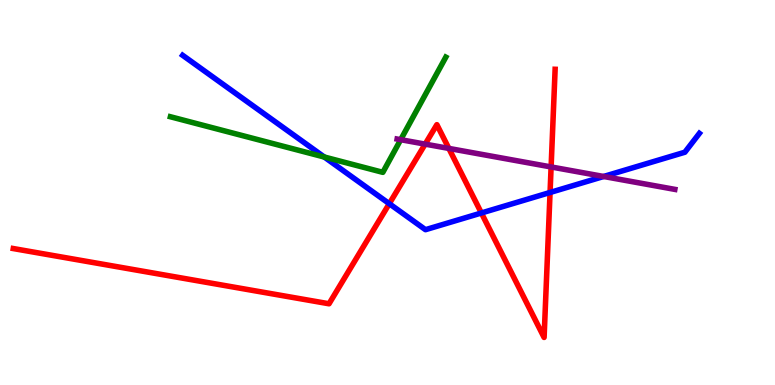[{'lines': ['blue', 'red'], 'intersections': [{'x': 5.02, 'y': 4.71}, {'x': 6.21, 'y': 4.47}, {'x': 7.1, 'y': 5.0}]}, {'lines': ['green', 'red'], 'intersections': []}, {'lines': ['purple', 'red'], 'intersections': [{'x': 5.49, 'y': 6.26}, {'x': 5.79, 'y': 6.14}, {'x': 7.11, 'y': 5.66}]}, {'lines': ['blue', 'green'], 'intersections': [{'x': 4.18, 'y': 5.92}]}, {'lines': ['blue', 'purple'], 'intersections': [{'x': 7.79, 'y': 5.42}]}, {'lines': ['green', 'purple'], 'intersections': [{'x': 5.17, 'y': 6.37}]}]